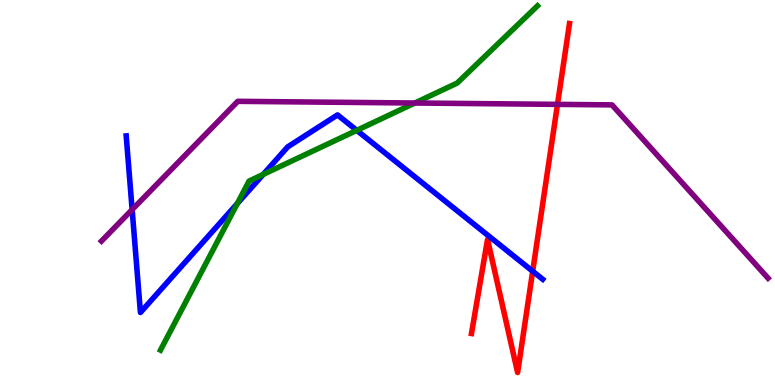[{'lines': ['blue', 'red'], 'intersections': [{'x': 6.87, 'y': 2.96}]}, {'lines': ['green', 'red'], 'intersections': []}, {'lines': ['purple', 'red'], 'intersections': [{'x': 7.19, 'y': 7.29}]}, {'lines': ['blue', 'green'], 'intersections': [{'x': 3.06, 'y': 4.71}, {'x': 3.4, 'y': 5.47}, {'x': 4.6, 'y': 6.61}]}, {'lines': ['blue', 'purple'], 'intersections': [{'x': 1.71, 'y': 4.55}]}, {'lines': ['green', 'purple'], 'intersections': [{'x': 5.35, 'y': 7.32}]}]